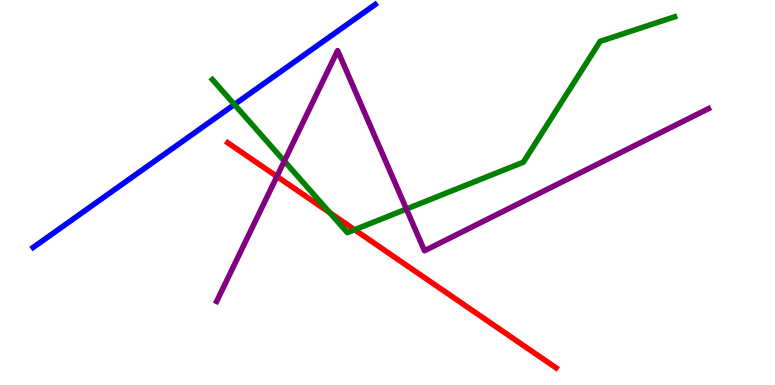[{'lines': ['blue', 'red'], 'intersections': []}, {'lines': ['green', 'red'], 'intersections': [{'x': 4.26, 'y': 4.47}, {'x': 4.58, 'y': 4.03}]}, {'lines': ['purple', 'red'], 'intersections': [{'x': 3.57, 'y': 5.42}]}, {'lines': ['blue', 'green'], 'intersections': [{'x': 3.02, 'y': 7.29}]}, {'lines': ['blue', 'purple'], 'intersections': []}, {'lines': ['green', 'purple'], 'intersections': [{'x': 3.67, 'y': 5.82}, {'x': 5.24, 'y': 4.57}]}]